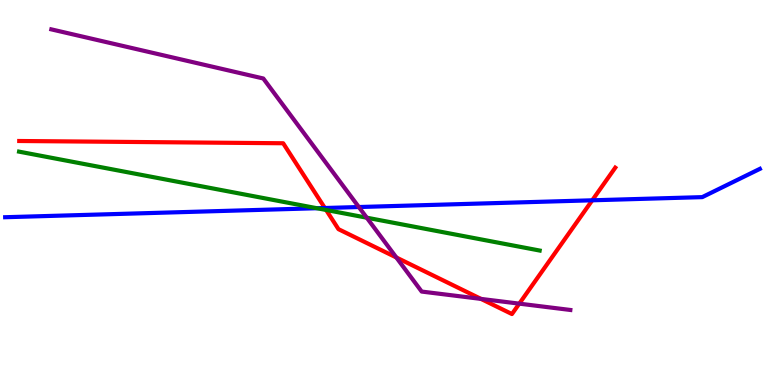[{'lines': ['blue', 'red'], 'intersections': [{'x': 4.19, 'y': 4.6}, {'x': 7.64, 'y': 4.8}]}, {'lines': ['green', 'red'], 'intersections': [{'x': 4.21, 'y': 4.55}]}, {'lines': ['purple', 'red'], 'intersections': [{'x': 5.11, 'y': 3.31}, {'x': 6.21, 'y': 2.24}, {'x': 6.7, 'y': 2.11}]}, {'lines': ['blue', 'green'], 'intersections': [{'x': 4.09, 'y': 4.59}]}, {'lines': ['blue', 'purple'], 'intersections': [{'x': 4.63, 'y': 4.62}]}, {'lines': ['green', 'purple'], 'intersections': [{'x': 4.73, 'y': 4.35}]}]